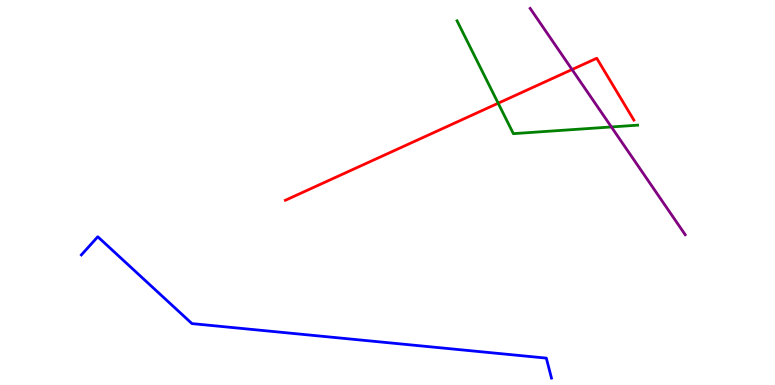[{'lines': ['blue', 'red'], 'intersections': []}, {'lines': ['green', 'red'], 'intersections': [{'x': 6.43, 'y': 7.32}]}, {'lines': ['purple', 'red'], 'intersections': [{'x': 7.38, 'y': 8.19}]}, {'lines': ['blue', 'green'], 'intersections': []}, {'lines': ['blue', 'purple'], 'intersections': []}, {'lines': ['green', 'purple'], 'intersections': [{'x': 7.89, 'y': 6.7}]}]